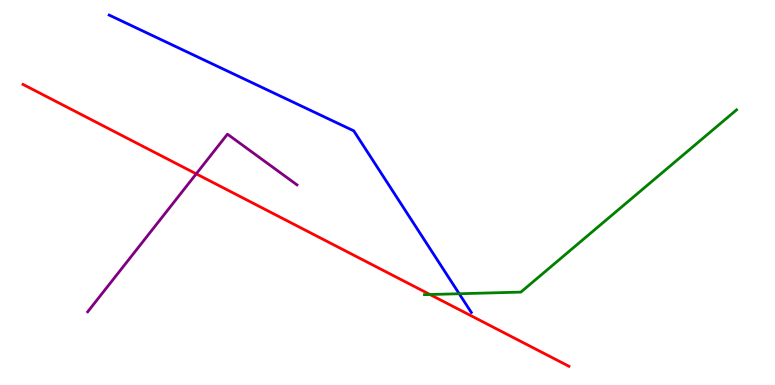[{'lines': ['blue', 'red'], 'intersections': []}, {'lines': ['green', 'red'], 'intersections': [{'x': 5.55, 'y': 2.35}]}, {'lines': ['purple', 'red'], 'intersections': [{'x': 2.53, 'y': 5.48}]}, {'lines': ['blue', 'green'], 'intersections': [{'x': 5.93, 'y': 2.37}]}, {'lines': ['blue', 'purple'], 'intersections': []}, {'lines': ['green', 'purple'], 'intersections': []}]